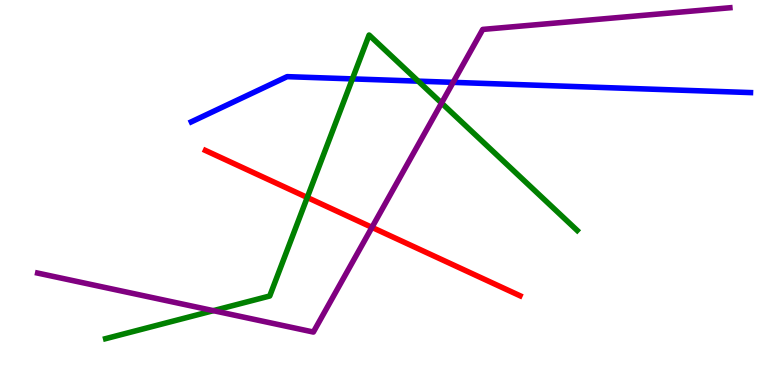[{'lines': ['blue', 'red'], 'intersections': []}, {'lines': ['green', 'red'], 'intersections': [{'x': 3.96, 'y': 4.87}]}, {'lines': ['purple', 'red'], 'intersections': [{'x': 4.8, 'y': 4.09}]}, {'lines': ['blue', 'green'], 'intersections': [{'x': 4.55, 'y': 7.95}, {'x': 5.4, 'y': 7.89}]}, {'lines': ['blue', 'purple'], 'intersections': [{'x': 5.85, 'y': 7.86}]}, {'lines': ['green', 'purple'], 'intersections': [{'x': 2.75, 'y': 1.93}, {'x': 5.7, 'y': 7.32}]}]